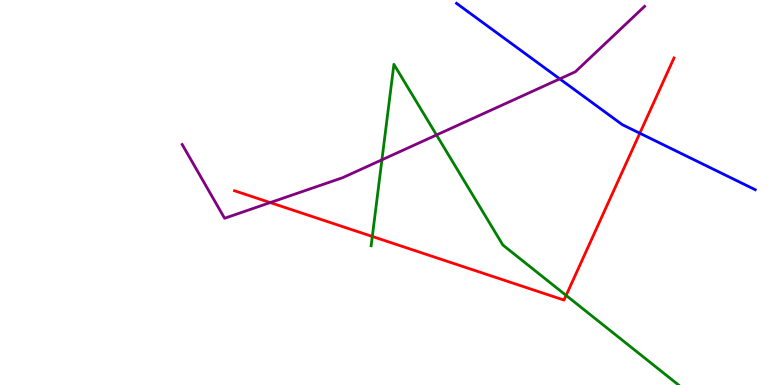[{'lines': ['blue', 'red'], 'intersections': [{'x': 8.26, 'y': 6.54}]}, {'lines': ['green', 'red'], 'intersections': [{'x': 4.8, 'y': 3.86}, {'x': 7.3, 'y': 2.33}]}, {'lines': ['purple', 'red'], 'intersections': [{'x': 3.49, 'y': 4.74}]}, {'lines': ['blue', 'green'], 'intersections': []}, {'lines': ['blue', 'purple'], 'intersections': [{'x': 7.22, 'y': 7.95}]}, {'lines': ['green', 'purple'], 'intersections': [{'x': 4.93, 'y': 5.85}, {'x': 5.63, 'y': 6.49}]}]